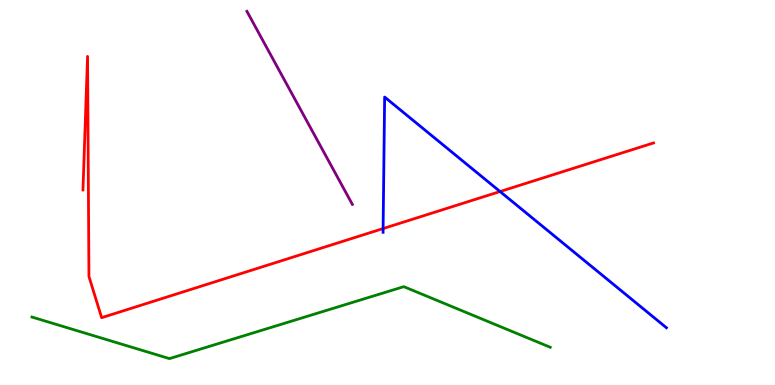[{'lines': ['blue', 'red'], 'intersections': [{'x': 4.94, 'y': 4.06}, {'x': 6.45, 'y': 5.02}]}, {'lines': ['green', 'red'], 'intersections': []}, {'lines': ['purple', 'red'], 'intersections': []}, {'lines': ['blue', 'green'], 'intersections': []}, {'lines': ['blue', 'purple'], 'intersections': []}, {'lines': ['green', 'purple'], 'intersections': []}]